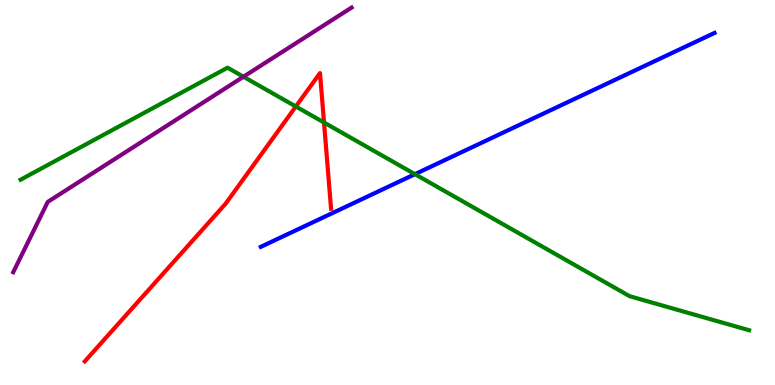[{'lines': ['blue', 'red'], 'intersections': []}, {'lines': ['green', 'red'], 'intersections': [{'x': 3.82, 'y': 7.23}, {'x': 4.18, 'y': 6.82}]}, {'lines': ['purple', 'red'], 'intersections': []}, {'lines': ['blue', 'green'], 'intersections': [{'x': 5.35, 'y': 5.48}]}, {'lines': ['blue', 'purple'], 'intersections': []}, {'lines': ['green', 'purple'], 'intersections': [{'x': 3.14, 'y': 8.01}]}]